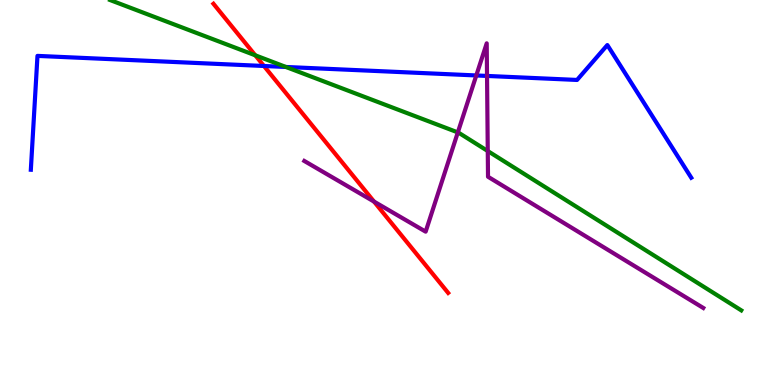[{'lines': ['blue', 'red'], 'intersections': [{'x': 3.41, 'y': 8.29}]}, {'lines': ['green', 'red'], 'intersections': [{'x': 3.29, 'y': 8.56}]}, {'lines': ['purple', 'red'], 'intersections': [{'x': 4.83, 'y': 4.76}]}, {'lines': ['blue', 'green'], 'intersections': [{'x': 3.69, 'y': 8.26}]}, {'lines': ['blue', 'purple'], 'intersections': [{'x': 6.15, 'y': 8.04}, {'x': 6.28, 'y': 8.03}]}, {'lines': ['green', 'purple'], 'intersections': [{'x': 5.91, 'y': 6.56}, {'x': 6.29, 'y': 6.08}]}]